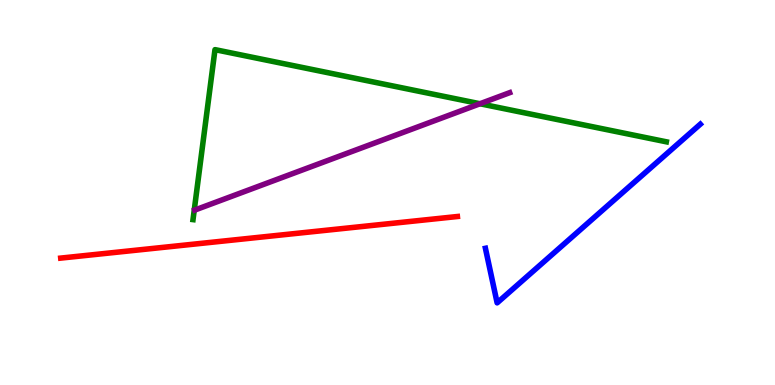[{'lines': ['blue', 'red'], 'intersections': []}, {'lines': ['green', 'red'], 'intersections': []}, {'lines': ['purple', 'red'], 'intersections': []}, {'lines': ['blue', 'green'], 'intersections': []}, {'lines': ['blue', 'purple'], 'intersections': []}, {'lines': ['green', 'purple'], 'intersections': [{'x': 6.19, 'y': 7.31}]}]